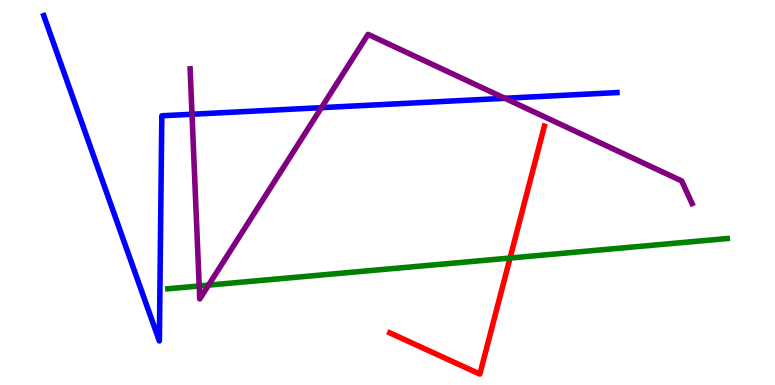[{'lines': ['blue', 'red'], 'intersections': []}, {'lines': ['green', 'red'], 'intersections': [{'x': 6.58, 'y': 3.3}]}, {'lines': ['purple', 'red'], 'intersections': []}, {'lines': ['blue', 'green'], 'intersections': []}, {'lines': ['blue', 'purple'], 'intersections': [{'x': 2.48, 'y': 7.03}, {'x': 4.15, 'y': 7.2}, {'x': 6.51, 'y': 7.45}]}, {'lines': ['green', 'purple'], 'intersections': [{'x': 2.57, 'y': 2.57}, {'x': 2.69, 'y': 2.59}]}]